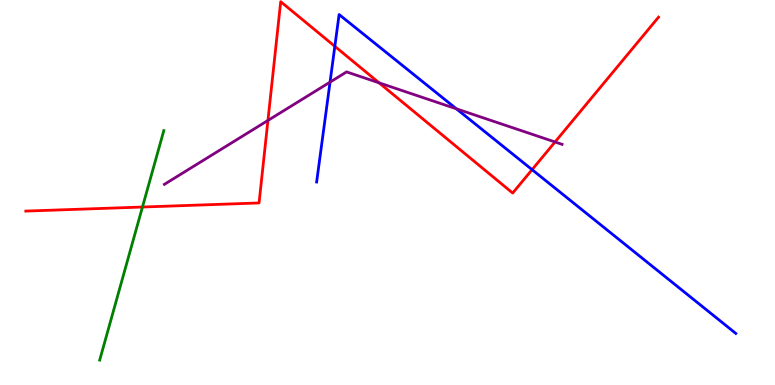[{'lines': ['blue', 'red'], 'intersections': [{'x': 4.32, 'y': 8.8}, {'x': 6.87, 'y': 5.59}]}, {'lines': ['green', 'red'], 'intersections': [{'x': 1.84, 'y': 4.62}]}, {'lines': ['purple', 'red'], 'intersections': [{'x': 3.46, 'y': 6.87}, {'x': 4.89, 'y': 7.85}, {'x': 7.16, 'y': 6.31}]}, {'lines': ['blue', 'green'], 'intersections': []}, {'lines': ['blue', 'purple'], 'intersections': [{'x': 4.26, 'y': 7.87}, {'x': 5.89, 'y': 7.17}]}, {'lines': ['green', 'purple'], 'intersections': []}]